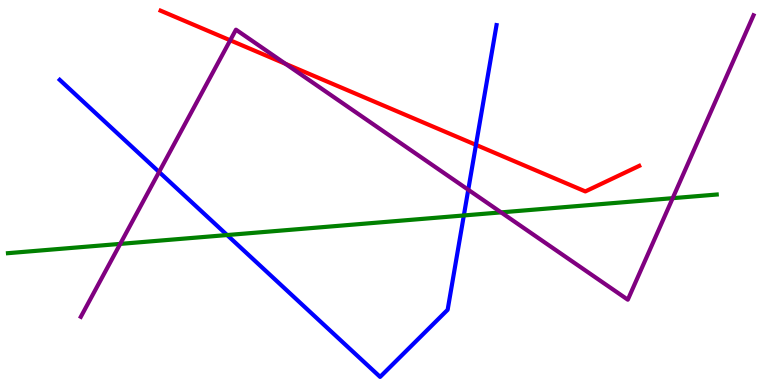[{'lines': ['blue', 'red'], 'intersections': [{'x': 6.14, 'y': 6.24}]}, {'lines': ['green', 'red'], 'intersections': []}, {'lines': ['purple', 'red'], 'intersections': [{'x': 2.97, 'y': 8.95}, {'x': 3.68, 'y': 8.34}]}, {'lines': ['blue', 'green'], 'intersections': [{'x': 2.93, 'y': 3.89}, {'x': 5.99, 'y': 4.4}]}, {'lines': ['blue', 'purple'], 'intersections': [{'x': 2.05, 'y': 5.53}, {'x': 6.04, 'y': 5.07}]}, {'lines': ['green', 'purple'], 'intersections': [{'x': 1.55, 'y': 3.67}, {'x': 6.47, 'y': 4.48}, {'x': 8.68, 'y': 4.85}]}]